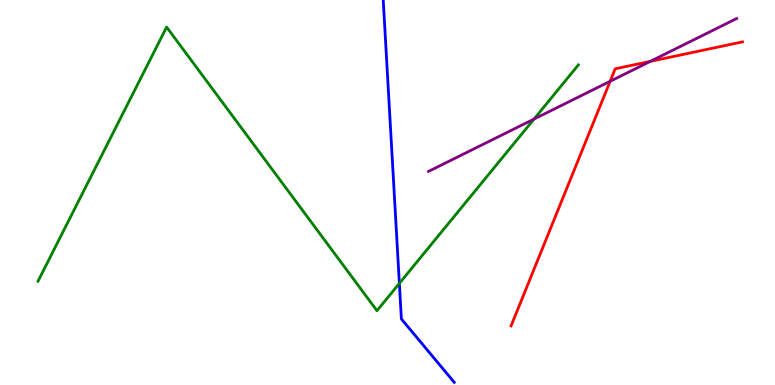[{'lines': ['blue', 'red'], 'intersections': []}, {'lines': ['green', 'red'], 'intersections': []}, {'lines': ['purple', 'red'], 'intersections': [{'x': 7.87, 'y': 7.89}, {'x': 8.39, 'y': 8.41}]}, {'lines': ['blue', 'green'], 'intersections': [{'x': 5.15, 'y': 2.64}]}, {'lines': ['blue', 'purple'], 'intersections': []}, {'lines': ['green', 'purple'], 'intersections': [{'x': 6.89, 'y': 6.91}]}]